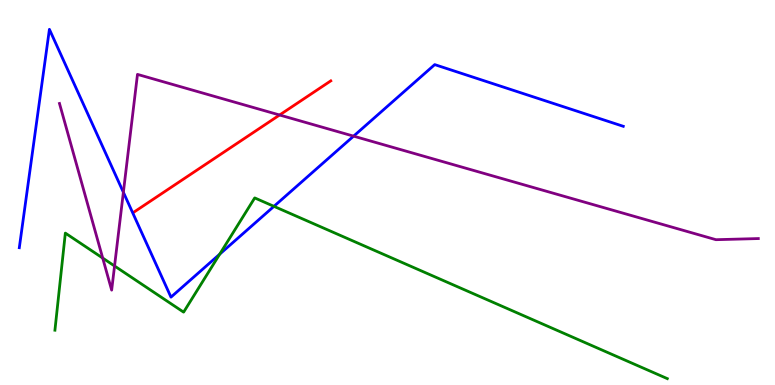[{'lines': ['blue', 'red'], 'intersections': []}, {'lines': ['green', 'red'], 'intersections': []}, {'lines': ['purple', 'red'], 'intersections': [{'x': 3.61, 'y': 7.01}]}, {'lines': ['blue', 'green'], 'intersections': [{'x': 2.83, 'y': 3.4}, {'x': 3.53, 'y': 4.64}]}, {'lines': ['blue', 'purple'], 'intersections': [{'x': 1.59, 'y': 5.01}, {'x': 4.56, 'y': 6.46}]}, {'lines': ['green', 'purple'], 'intersections': [{'x': 1.33, 'y': 3.3}, {'x': 1.48, 'y': 3.09}]}]